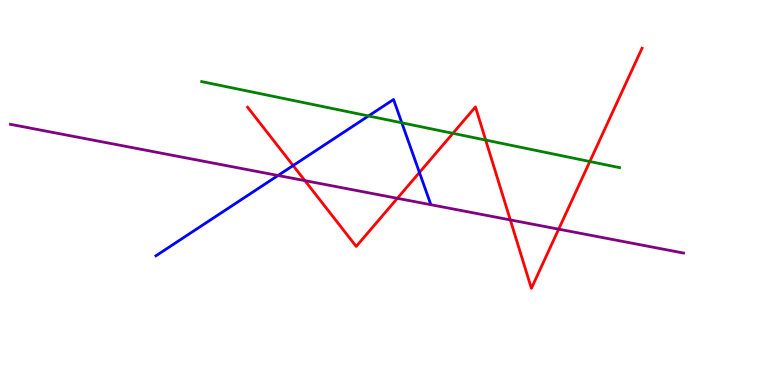[{'lines': ['blue', 'red'], 'intersections': [{'x': 3.78, 'y': 5.7}, {'x': 5.41, 'y': 5.52}]}, {'lines': ['green', 'red'], 'intersections': [{'x': 5.84, 'y': 6.54}, {'x': 6.27, 'y': 6.36}, {'x': 7.61, 'y': 5.8}]}, {'lines': ['purple', 'red'], 'intersections': [{'x': 3.93, 'y': 5.31}, {'x': 5.13, 'y': 4.85}, {'x': 6.58, 'y': 4.29}, {'x': 7.21, 'y': 4.05}]}, {'lines': ['blue', 'green'], 'intersections': [{'x': 4.76, 'y': 6.99}, {'x': 5.18, 'y': 6.81}]}, {'lines': ['blue', 'purple'], 'intersections': [{'x': 3.59, 'y': 5.44}]}, {'lines': ['green', 'purple'], 'intersections': []}]